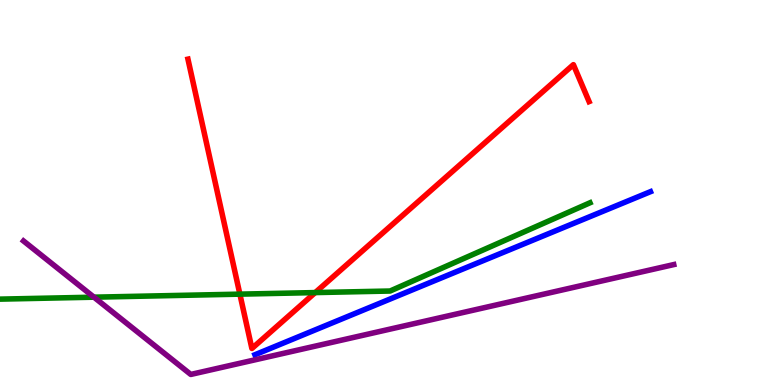[{'lines': ['blue', 'red'], 'intersections': []}, {'lines': ['green', 'red'], 'intersections': [{'x': 3.1, 'y': 2.36}, {'x': 4.07, 'y': 2.4}]}, {'lines': ['purple', 'red'], 'intersections': []}, {'lines': ['blue', 'green'], 'intersections': []}, {'lines': ['blue', 'purple'], 'intersections': []}, {'lines': ['green', 'purple'], 'intersections': [{'x': 1.21, 'y': 2.28}]}]